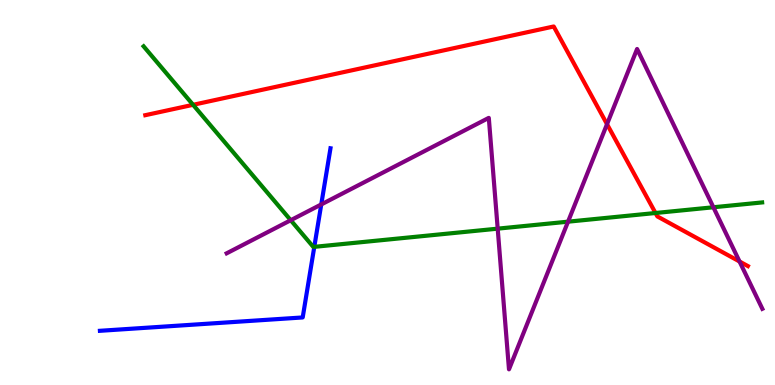[{'lines': ['blue', 'red'], 'intersections': []}, {'lines': ['green', 'red'], 'intersections': [{'x': 2.49, 'y': 7.28}, {'x': 8.46, 'y': 4.47}]}, {'lines': ['purple', 'red'], 'intersections': [{'x': 7.83, 'y': 6.77}, {'x': 9.54, 'y': 3.21}]}, {'lines': ['blue', 'green'], 'intersections': [{'x': 4.06, 'y': 3.59}]}, {'lines': ['blue', 'purple'], 'intersections': [{'x': 4.15, 'y': 4.69}]}, {'lines': ['green', 'purple'], 'intersections': [{'x': 3.75, 'y': 4.28}, {'x': 6.42, 'y': 4.06}, {'x': 7.33, 'y': 4.24}, {'x': 9.21, 'y': 4.62}]}]